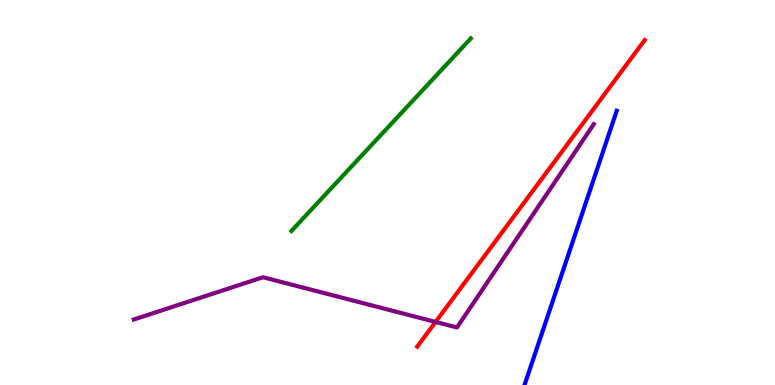[{'lines': ['blue', 'red'], 'intersections': []}, {'lines': ['green', 'red'], 'intersections': []}, {'lines': ['purple', 'red'], 'intersections': [{'x': 5.62, 'y': 1.64}]}, {'lines': ['blue', 'green'], 'intersections': []}, {'lines': ['blue', 'purple'], 'intersections': []}, {'lines': ['green', 'purple'], 'intersections': []}]